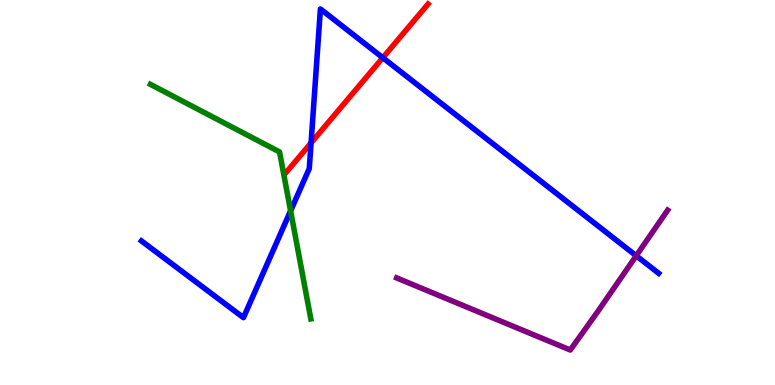[{'lines': ['blue', 'red'], 'intersections': [{'x': 4.01, 'y': 6.29}, {'x': 4.94, 'y': 8.5}]}, {'lines': ['green', 'red'], 'intersections': []}, {'lines': ['purple', 'red'], 'intersections': []}, {'lines': ['blue', 'green'], 'intersections': [{'x': 3.75, 'y': 4.52}]}, {'lines': ['blue', 'purple'], 'intersections': [{'x': 8.21, 'y': 3.36}]}, {'lines': ['green', 'purple'], 'intersections': []}]